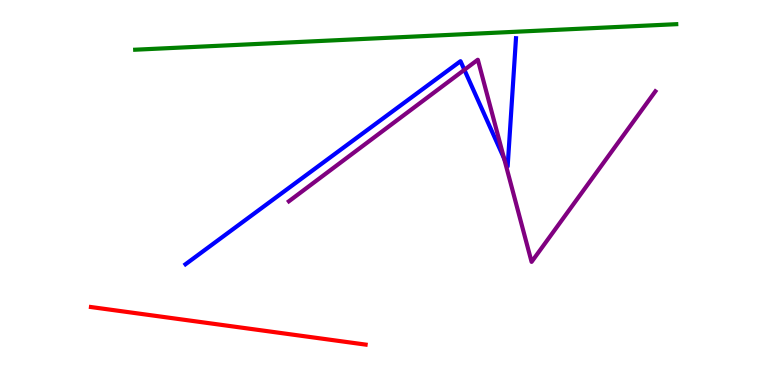[{'lines': ['blue', 'red'], 'intersections': []}, {'lines': ['green', 'red'], 'intersections': []}, {'lines': ['purple', 'red'], 'intersections': []}, {'lines': ['blue', 'green'], 'intersections': []}, {'lines': ['blue', 'purple'], 'intersections': [{'x': 5.99, 'y': 8.19}, {'x': 6.5, 'y': 5.88}]}, {'lines': ['green', 'purple'], 'intersections': []}]